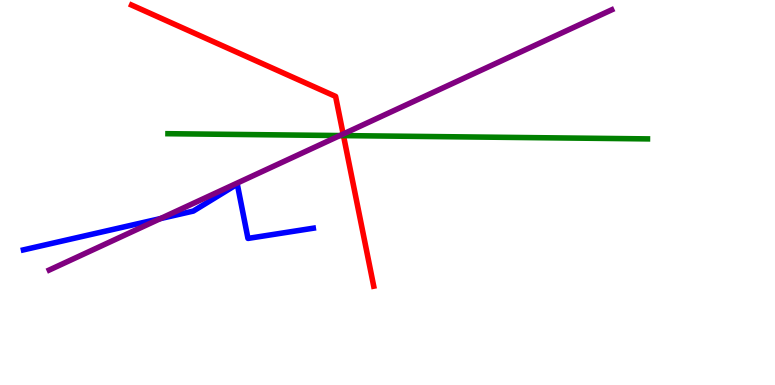[{'lines': ['blue', 'red'], 'intersections': []}, {'lines': ['green', 'red'], 'intersections': [{'x': 4.43, 'y': 6.48}]}, {'lines': ['purple', 'red'], 'intersections': [{'x': 4.43, 'y': 6.52}]}, {'lines': ['blue', 'green'], 'intersections': []}, {'lines': ['blue', 'purple'], 'intersections': [{'x': 2.07, 'y': 4.32}]}, {'lines': ['green', 'purple'], 'intersections': [{'x': 4.39, 'y': 6.48}]}]